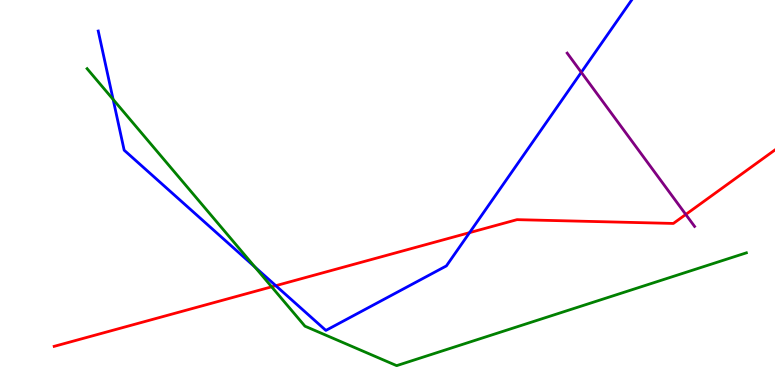[{'lines': ['blue', 'red'], 'intersections': [{'x': 3.56, 'y': 2.58}, {'x': 6.06, 'y': 3.96}]}, {'lines': ['green', 'red'], 'intersections': [{'x': 3.51, 'y': 2.55}]}, {'lines': ['purple', 'red'], 'intersections': [{'x': 8.85, 'y': 4.43}]}, {'lines': ['blue', 'green'], 'intersections': [{'x': 1.46, 'y': 7.42}, {'x': 3.29, 'y': 3.07}]}, {'lines': ['blue', 'purple'], 'intersections': [{'x': 7.5, 'y': 8.12}]}, {'lines': ['green', 'purple'], 'intersections': []}]